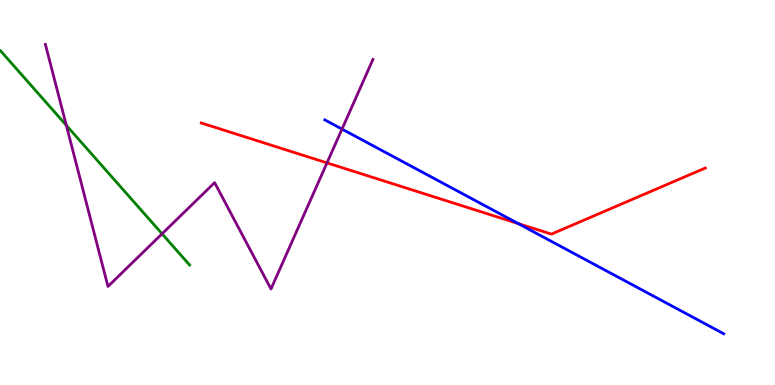[{'lines': ['blue', 'red'], 'intersections': [{'x': 6.69, 'y': 4.19}]}, {'lines': ['green', 'red'], 'intersections': []}, {'lines': ['purple', 'red'], 'intersections': [{'x': 4.22, 'y': 5.77}]}, {'lines': ['blue', 'green'], 'intersections': []}, {'lines': ['blue', 'purple'], 'intersections': [{'x': 4.41, 'y': 6.65}]}, {'lines': ['green', 'purple'], 'intersections': [{'x': 0.856, 'y': 6.74}, {'x': 2.09, 'y': 3.93}]}]